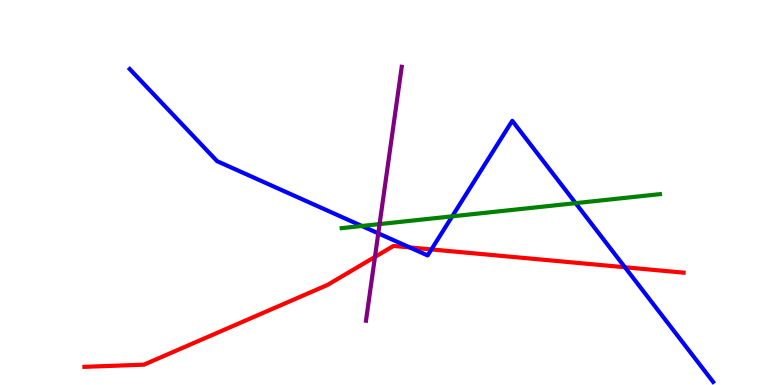[{'lines': ['blue', 'red'], 'intersections': [{'x': 5.29, 'y': 3.57}, {'x': 5.57, 'y': 3.52}, {'x': 8.06, 'y': 3.06}]}, {'lines': ['green', 'red'], 'intersections': []}, {'lines': ['purple', 'red'], 'intersections': [{'x': 4.84, 'y': 3.33}]}, {'lines': ['blue', 'green'], 'intersections': [{'x': 4.67, 'y': 4.13}, {'x': 5.84, 'y': 4.38}, {'x': 7.43, 'y': 4.72}]}, {'lines': ['blue', 'purple'], 'intersections': [{'x': 4.88, 'y': 3.94}]}, {'lines': ['green', 'purple'], 'intersections': [{'x': 4.9, 'y': 4.18}]}]